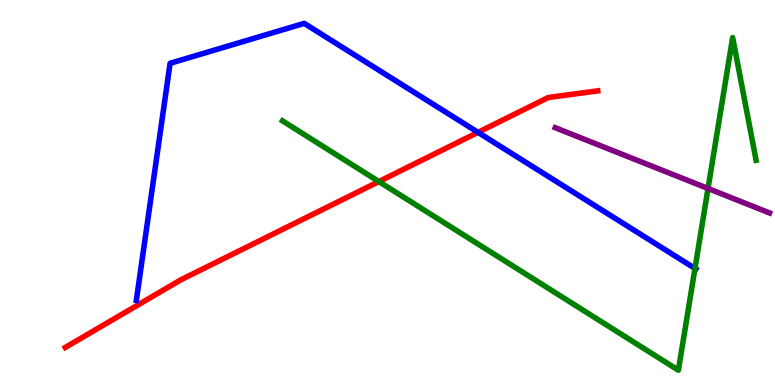[{'lines': ['blue', 'red'], 'intersections': [{'x': 6.17, 'y': 6.56}]}, {'lines': ['green', 'red'], 'intersections': [{'x': 4.89, 'y': 5.28}]}, {'lines': ['purple', 'red'], 'intersections': []}, {'lines': ['blue', 'green'], 'intersections': [{'x': 8.97, 'y': 3.03}]}, {'lines': ['blue', 'purple'], 'intersections': []}, {'lines': ['green', 'purple'], 'intersections': [{'x': 9.14, 'y': 5.1}]}]